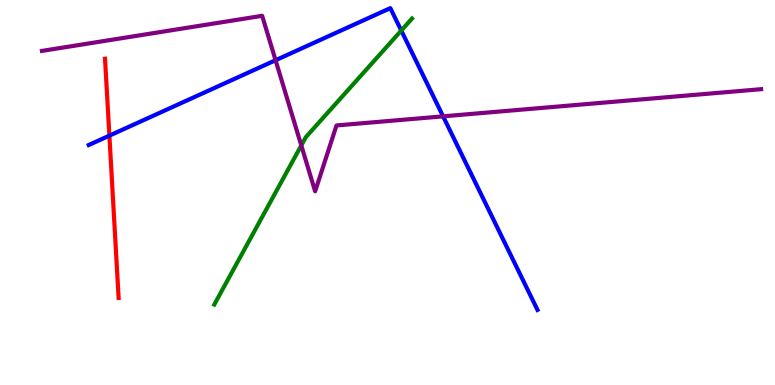[{'lines': ['blue', 'red'], 'intersections': [{'x': 1.41, 'y': 6.48}]}, {'lines': ['green', 'red'], 'intersections': []}, {'lines': ['purple', 'red'], 'intersections': []}, {'lines': ['blue', 'green'], 'intersections': [{'x': 5.18, 'y': 9.21}]}, {'lines': ['blue', 'purple'], 'intersections': [{'x': 3.56, 'y': 8.44}, {'x': 5.72, 'y': 6.98}]}, {'lines': ['green', 'purple'], 'intersections': [{'x': 3.89, 'y': 6.22}]}]